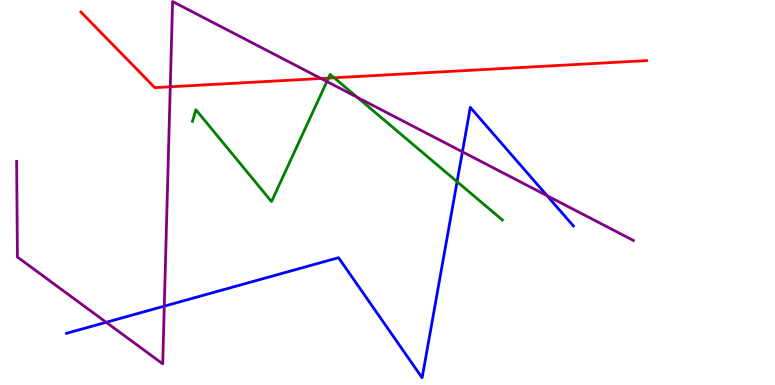[{'lines': ['blue', 'red'], 'intersections': []}, {'lines': ['green', 'red'], 'intersections': [{'x': 4.24, 'y': 7.97}, {'x': 4.31, 'y': 7.98}]}, {'lines': ['purple', 'red'], 'intersections': [{'x': 2.2, 'y': 7.75}, {'x': 4.14, 'y': 7.96}]}, {'lines': ['blue', 'green'], 'intersections': [{'x': 5.9, 'y': 5.28}]}, {'lines': ['blue', 'purple'], 'intersections': [{'x': 1.37, 'y': 1.63}, {'x': 2.12, 'y': 2.05}, {'x': 5.97, 'y': 6.06}, {'x': 7.06, 'y': 4.92}]}, {'lines': ['green', 'purple'], 'intersections': [{'x': 4.22, 'y': 7.88}, {'x': 4.61, 'y': 7.47}]}]